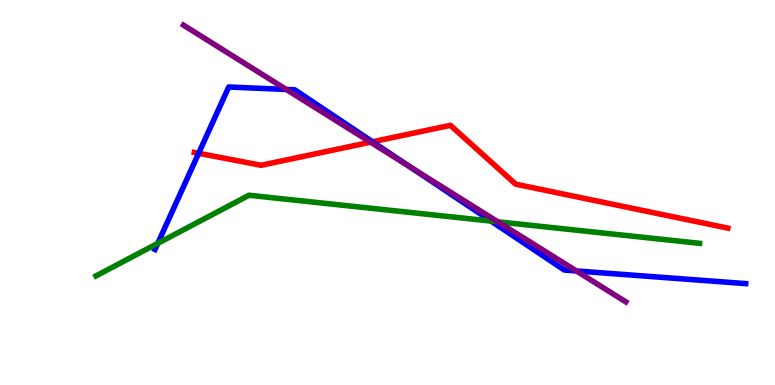[{'lines': ['blue', 'red'], 'intersections': [{'x': 2.56, 'y': 6.02}, {'x': 4.81, 'y': 6.32}]}, {'lines': ['green', 'red'], 'intersections': []}, {'lines': ['purple', 'red'], 'intersections': [{'x': 4.78, 'y': 6.31}]}, {'lines': ['blue', 'green'], 'intersections': [{'x': 2.04, 'y': 3.68}, {'x': 6.34, 'y': 4.26}]}, {'lines': ['blue', 'purple'], 'intersections': [{'x': 3.69, 'y': 7.68}, {'x': 5.29, 'y': 5.67}, {'x': 7.44, 'y': 2.96}]}, {'lines': ['green', 'purple'], 'intersections': [{'x': 6.42, 'y': 4.24}]}]